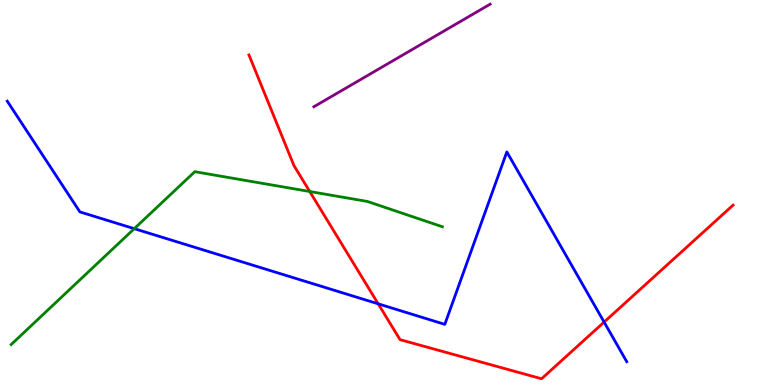[{'lines': ['blue', 'red'], 'intersections': [{'x': 4.88, 'y': 2.11}, {'x': 7.79, 'y': 1.63}]}, {'lines': ['green', 'red'], 'intersections': [{'x': 4.0, 'y': 5.03}]}, {'lines': ['purple', 'red'], 'intersections': []}, {'lines': ['blue', 'green'], 'intersections': [{'x': 1.73, 'y': 4.06}]}, {'lines': ['blue', 'purple'], 'intersections': []}, {'lines': ['green', 'purple'], 'intersections': []}]